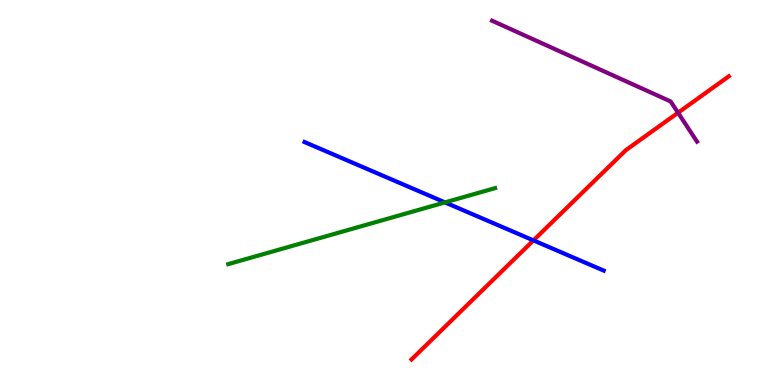[{'lines': ['blue', 'red'], 'intersections': [{'x': 6.88, 'y': 3.76}]}, {'lines': ['green', 'red'], 'intersections': []}, {'lines': ['purple', 'red'], 'intersections': [{'x': 8.75, 'y': 7.07}]}, {'lines': ['blue', 'green'], 'intersections': [{'x': 5.74, 'y': 4.74}]}, {'lines': ['blue', 'purple'], 'intersections': []}, {'lines': ['green', 'purple'], 'intersections': []}]